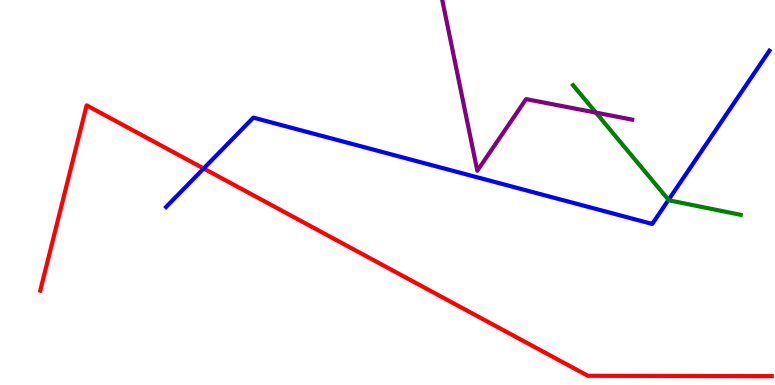[{'lines': ['blue', 'red'], 'intersections': [{'x': 2.63, 'y': 5.62}]}, {'lines': ['green', 'red'], 'intersections': []}, {'lines': ['purple', 'red'], 'intersections': []}, {'lines': ['blue', 'green'], 'intersections': [{'x': 8.63, 'y': 4.81}]}, {'lines': ['blue', 'purple'], 'intersections': []}, {'lines': ['green', 'purple'], 'intersections': [{'x': 7.69, 'y': 7.07}]}]